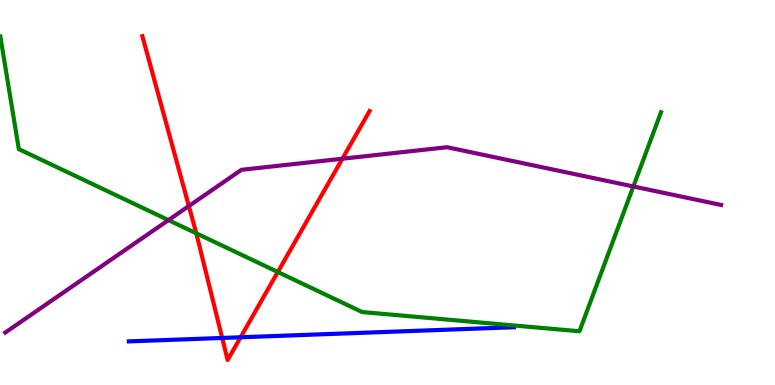[{'lines': ['blue', 'red'], 'intersections': [{'x': 2.87, 'y': 1.22}, {'x': 3.1, 'y': 1.24}]}, {'lines': ['green', 'red'], 'intersections': [{'x': 2.53, 'y': 3.94}, {'x': 3.58, 'y': 2.93}]}, {'lines': ['purple', 'red'], 'intersections': [{'x': 2.44, 'y': 4.65}, {'x': 4.42, 'y': 5.88}]}, {'lines': ['blue', 'green'], 'intersections': []}, {'lines': ['blue', 'purple'], 'intersections': []}, {'lines': ['green', 'purple'], 'intersections': [{'x': 2.17, 'y': 4.28}, {'x': 8.17, 'y': 5.16}]}]